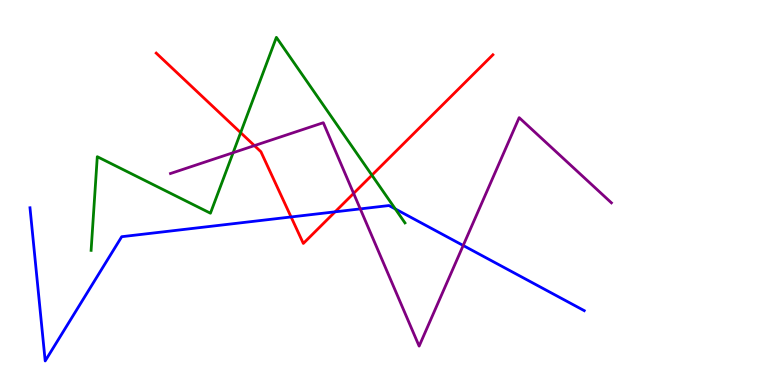[{'lines': ['blue', 'red'], 'intersections': [{'x': 3.76, 'y': 4.36}, {'x': 4.32, 'y': 4.5}]}, {'lines': ['green', 'red'], 'intersections': [{'x': 3.11, 'y': 6.55}, {'x': 4.8, 'y': 5.45}]}, {'lines': ['purple', 'red'], 'intersections': [{'x': 3.28, 'y': 6.22}, {'x': 4.56, 'y': 4.98}]}, {'lines': ['blue', 'green'], 'intersections': [{'x': 5.1, 'y': 4.57}]}, {'lines': ['blue', 'purple'], 'intersections': [{'x': 4.65, 'y': 4.57}, {'x': 5.98, 'y': 3.62}]}, {'lines': ['green', 'purple'], 'intersections': [{'x': 3.01, 'y': 6.03}]}]